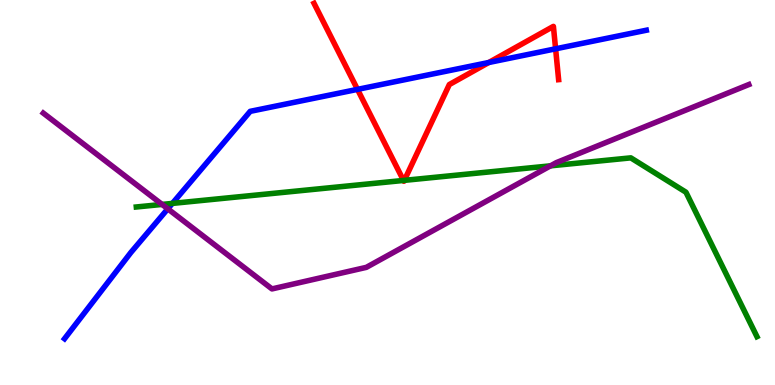[{'lines': ['blue', 'red'], 'intersections': [{'x': 4.61, 'y': 7.68}, {'x': 6.31, 'y': 8.38}, {'x': 7.17, 'y': 8.73}]}, {'lines': ['green', 'red'], 'intersections': [{'x': 5.21, 'y': 5.31}, {'x': 5.22, 'y': 5.32}]}, {'lines': ['purple', 'red'], 'intersections': []}, {'lines': ['blue', 'green'], 'intersections': [{'x': 2.22, 'y': 4.72}]}, {'lines': ['blue', 'purple'], 'intersections': [{'x': 2.17, 'y': 4.58}]}, {'lines': ['green', 'purple'], 'intersections': [{'x': 2.09, 'y': 4.69}, {'x': 7.1, 'y': 5.69}]}]